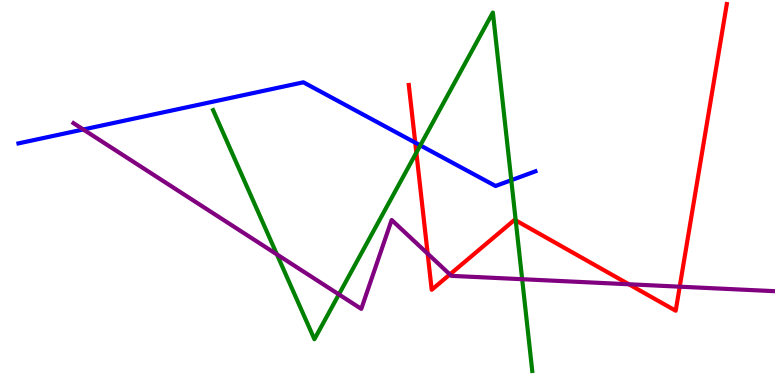[{'lines': ['blue', 'red'], 'intersections': [{'x': 5.36, 'y': 6.29}]}, {'lines': ['green', 'red'], 'intersections': [{'x': 5.37, 'y': 6.04}, {'x': 6.65, 'y': 4.28}]}, {'lines': ['purple', 'red'], 'intersections': [{'x': 5.52, 'y': 3.41}, {'x': 5.8, 'y': 2.87}, {'x': 8.11, 'y': 2.62}, {'x': 8.77, 'y': 2.55}]}, {'lines': ['blue', 'green'], 'intersections': [{'x': 5.42, 'y': 6.22}, {'x': 6.6, 'y': 5.32}]}, {'lines': ['blue', 'purple'], 'intersections': [{'x': 1.07, 'y': 6.64}]}, {'lines': ['green', 'purple'], 'intersections': [{'x': 3.57, 'y': 3.39}, {'x': 4.37, 'y': 2.35}, {'x': 6.74, 'y': 2.75}]}]